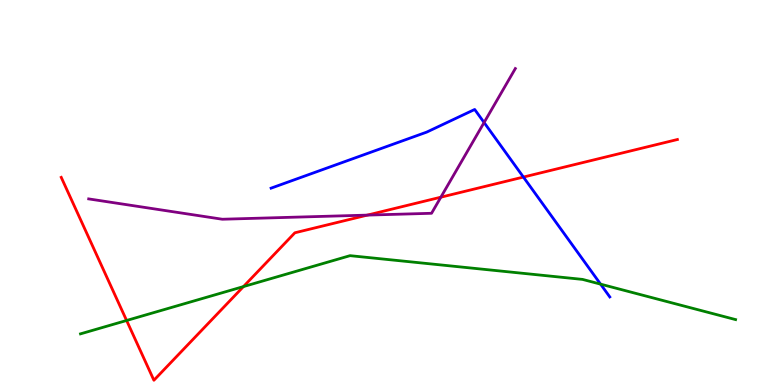[{'lines': ['blue', 'red'], 'intersections': [{'x': 6.75, 'y': 5.4}]}, {'lines': ['green', 'red'], 'intersections': [{'x': 1.63, 'y': 1.68}, {'x': 3.14, 'y': 2.56}]}, {'lines': ['purple', 'red'], 'intersections': [{'x': 4.74, 'y': 4.41}, {'x': 5.69, 'y': 4.88}]}, {'lines': ['blue', 'green'], 'intersections': [{'x': 7.75, 'y': 2.62}]}, {'lines': ['blue', 'purple'], 'intersections': [{'x': 6.25, 'y': 6.82}]}, {'lines': ['green', 'purple'], 'intersections': []}]